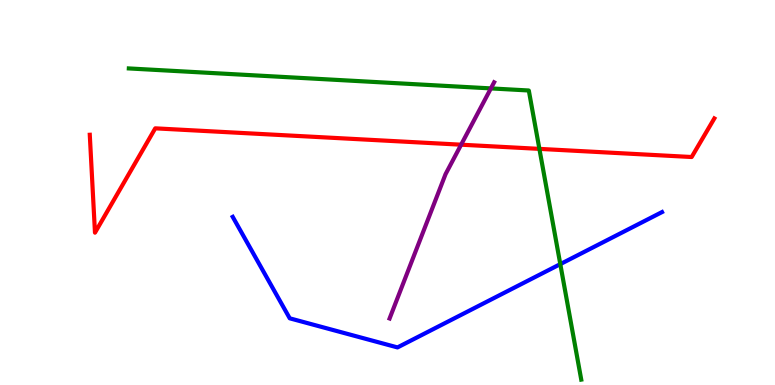[{'lines': ['blue', 'red'], 'intersections': []}, {'lines': ['green', 'red'], 'intersections': [{'x': 6.96, 'y': 6.13}]}, {'lines': ['purple', 'red'], 'intersections': [{'x': 5.95, 'y': 6.24}]}, {'lines': ['blue', 'green'], 'intersections': [{'x': 7.23, 'y': 3.14}]}, {'lines': ['blue', 'purple'], 'intersections': []}, {'lines': ['green', 'purple'], 'intersections': [{'x': 6.33, 'y': 7.7}]}]